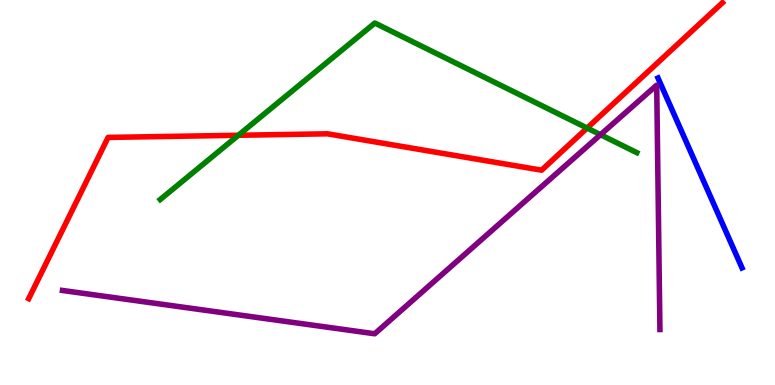[{'lines': ['blue', 'red'], 'intersections': []}, {'lines': ['green', 'red'], 'intersections': [{'x': 3.08, 'y': 6.49}, {'x': 7.58, 'y': 6.67}]}, {'lines': ['purple', 'red'], 'intersections': []}, {'lines': ['blue', 'green'], 'intersections': []}, {'lines': ['blue', 'purple'], 'intersections': []}, {'lines': ['green', 'purple'], 'intersections': [{'x': 7.75, 'y': 6.5}]}]